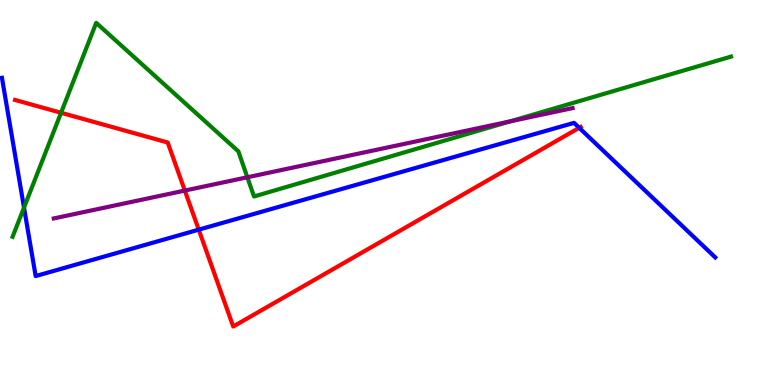[{'lines': ['blue', 'red'], 'intersections': [{'x': 2.56, 'y': 4.03}, {'x': 7.47, 'y': 6.68}]}, {'lines': ['green', 'red'], 'intersections': [{'x': 0.788, 'y': 7.07}]}, {'lines': ['purple', 'red'], 'intersections': [{'x': 2.38, 'y': 5.05}]}, {'lines': ['blue', 'green'], 'intersections': [{'x': 0.31, 'y': 4.61}]}, {'lines': ['blue', 'purple'], 'intersections': []}, {'lines': ['green', 'purple'], 'intersections': [{'x': 3.19, 'y': 5.4}, {'x': 6.58, 'y': 6.85}]}]